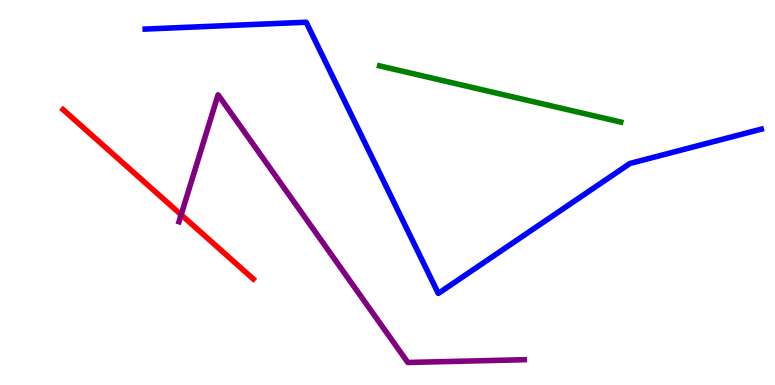[{'lines': ['blue', 'red'], 'intersections': []}, {'lines': ['green', 'red'], 'intersections': []}, {'lines': ['purple', 'red'], 'intersections': [{'x': 2.34, 'y': 4.42}]}, {'lines': ['blue', 'green'], 'intersections': []}, {'lines': ['blue', 'purple'], 'intersections': []}, {'lines': ['green', 'purple'], 'intersections': []}]